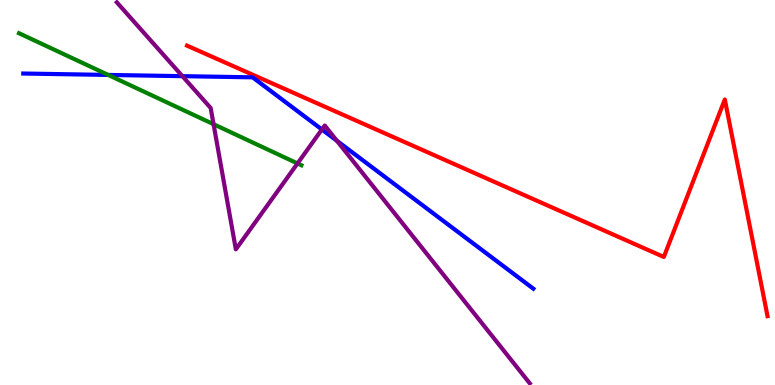[{'lines': ['blue', 'red'], 'intersections': []}, {'lines': ['green', 'red'], 'intersections': []}, {'lines': ['purple', 'red'], 'intersections': []}, {'lines': ['blue', 'green'], 'intersections': [{'x': 1.4, 'y': 8.05}]}, {'lines': ['blue', 'purple'], 'intersections': [{'x': 2.35, 'y': 8.02}, {'x': 4.15, 'y': 6.64}, {'x': 4.35, 'y': 6.34}]}, {'lines': ['green', 'purple'], 'intersections': [{'x': 2.76, 'y': 6.77}, {'x': 3.84, 'y': 5.75}]}]